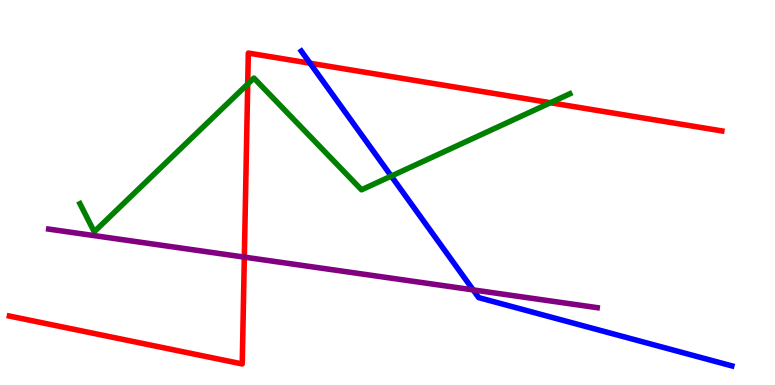[{'lines': ['blue', 'red'], 'intersections': [{'x': 4.0, 'y': 8.36}]}, {'lines': ['green', 'red'], 'intersections': [{'x': 3.2, 'y': 7.82}, {'x': 7.1, 'y': 7.33}]}, {'lines': ['purple', 'red'], 'intersections': [{'x': 3.15, 'y': 3.32}]}, {'lines': ['blue', 'green'], 'intersections': [{'x': 5.05, 'y': 5.43}]}, {'lines': ['blue', 'purple'], 'intersections': [{'x': 6.11, 'y': 2.47}]}, {'lines': ['green', 'purple'], 'intersections': []}]